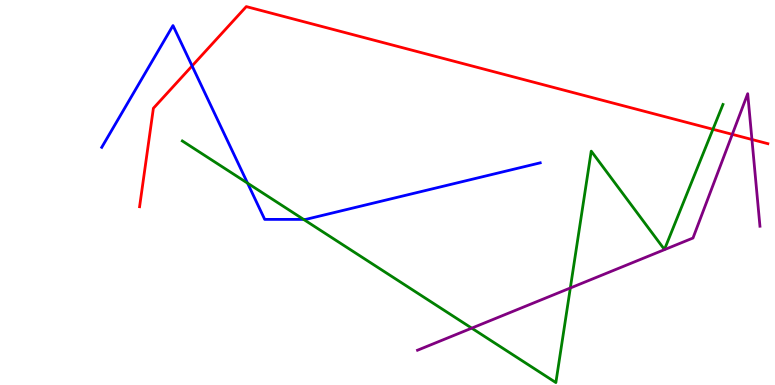[{'lines': ['blue', 'red'], 'intersections': [{'x': 2.48, 'y': 8.29}]}, {'lines': ['green', 'red'], 'intersections': [{'x': 9.2, 'y': 6.64}]}, {'lines': ['purple', 'red'], 'intersections': [{'x': 9.45, 'y': 6.51}, {'x': 9.7, 'y': 6.38}]}, {'lines': ['blue', 'green'], 'intersections': [{'x': 3.19, 'y': 5.24}, {'x': 3.92, 'y': 4.3}]}, {'lines': ['blue', 'purple'], 'intersections': []}, {'lines': ['green', 'purple'], 'intersections': [{'x': 6.09, 'y': 1.48}, {'x': 7.36, 'y': 2.52}]}]